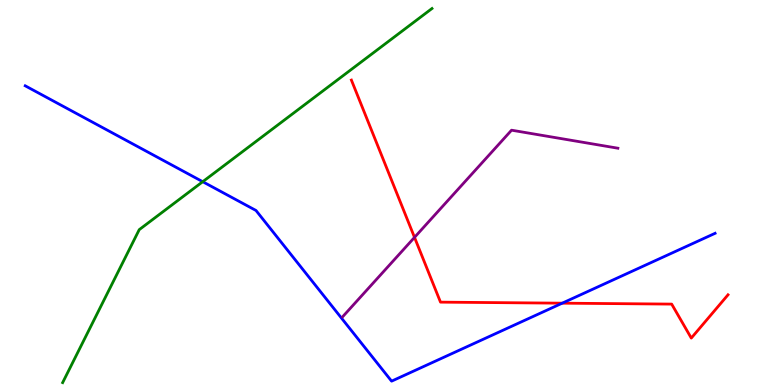[{'lines': ['blue', 'red'], 'intersections': [{'x': 7.25, 'y': 2.13}]}, {'lines': ['green', 'red'], 'intersections': []}, {'lines': ['purple', 'red'], 'intersections': [{'x': 5.35, 'y': 3.83}]}, {'lines': ['blue', 'green'], 'intersections': [{'x': 2.62, 'y': 5.28}]}, {'lines': ['blue', 'purple'], 'intersections': []}, {'lines': ['green', 'purple'], 'intersections': []}]